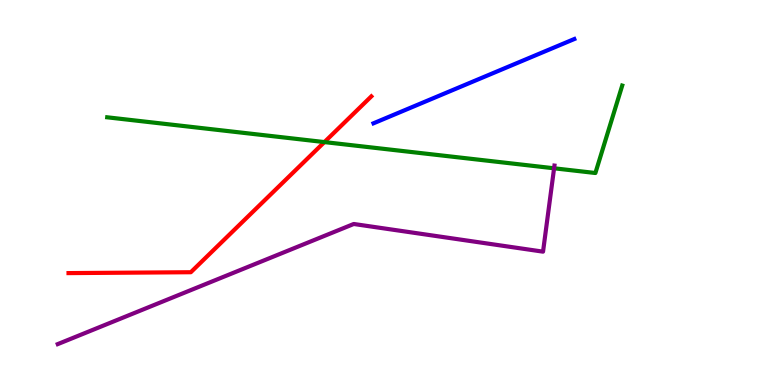[{'lines': ['blue', 'red'], 'intersections': []}, {'lines': ['green', 'red'], 'intersections': [{'x': 4.19, 'y': 6.31}]}, {'lines': ['purple', 'red'], 'intersections': []}, {'lines': ['blue', 'green'], 'intersections': []}, {'lines': ['blue', 'purple'], 'intersections': []}, {'lines': ['green', 'purple'], 'intersections': [{'x': 7.15, 'y': 5.63}]}]